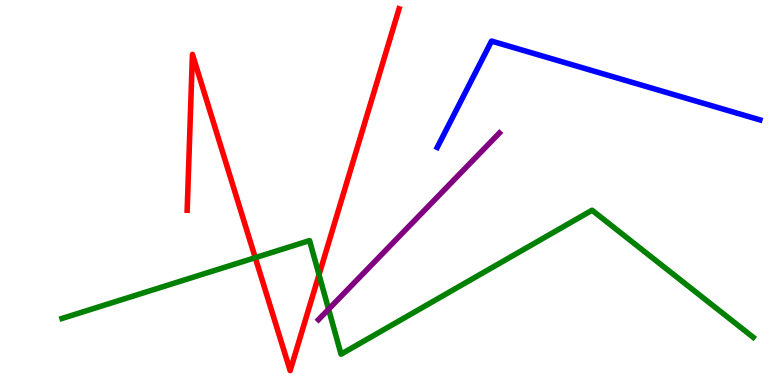[{'lines': ['blue', 'red'], 'intersections': []}, {'lines': ['green', 'red'], 'intersections': [{'x': 3.29, 'y': 3.31}, {'x': 4.12, 'y': 2.86}]}, {'lines': ['purple', 'red'], 'intersections': []}, {'lines': ['blue', 'green'], 'intersections': []}, {'lines': ['blue', 'purple'], 'intersections': []}, {'lines': ['green', 'purple'], 'intersections': [{'x': 4.24, 'y': 1.97}]}]